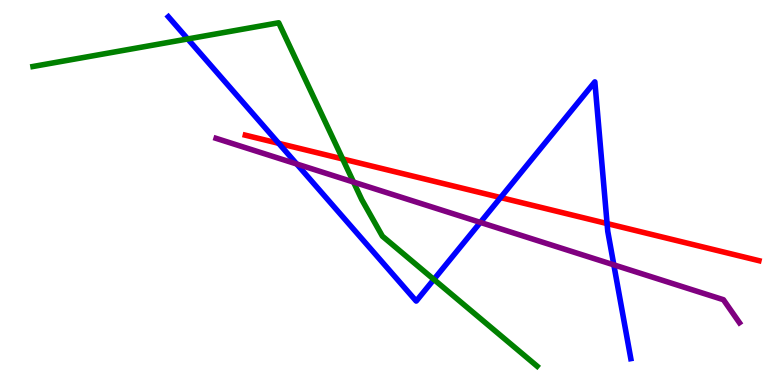[{'lines': ['blue', 'red'], 'intersections': [{'x': 3.6, 'y': 6.28}, {'x': 6.46, 'y': 4.87}, {'x': 7.83, 'y': 4.19}]}, {'lines': ['green', 'red'], 'intersections': [{'x': 4.42, 'y': 5.87}]}, {'lines': ['purple', 'red'], 'intersections': []}, {'lines': ['blue', 'green'], 'intersections': [{'x': 2.42, 'y': 8.99}, {'x': 5.6, 'y': 2.74}]}, {'lines': ['blue', 'purple'], 'intersections': [{'x': 3.83, 'y': 5.74}, {'x': 6.2, 'y': 4.22}, {'x': 7.92, 'y': 3.12}]}, {'lines': ['green', 'purple'], 'intersections': [{'x': 4.56, 'y': 5.27}]}]